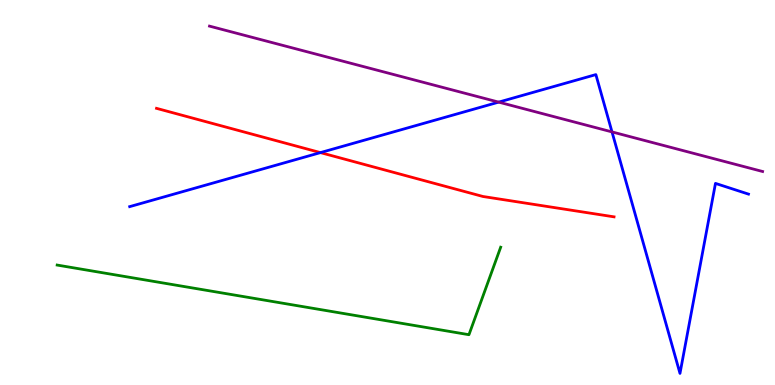[{'lines': ['blue', 'red'], 'intersections': [{'x': 4.13, 'y': 6.04}]}, {'lines': ['green', 'red'], 'intersections': []}, {'lines': ['purple', 'red'], 'intersections': []}, {'lines': ['blue', 'green'], 'intersections': []}, {'lines': ['blue', 'purple'], 'intersections': [{'x': 6.43, 'y': 7.35}, {'x': 7.9, 'y': 6.57}]}, {'lines': ['green', 'purple'], 'intersections': []}]